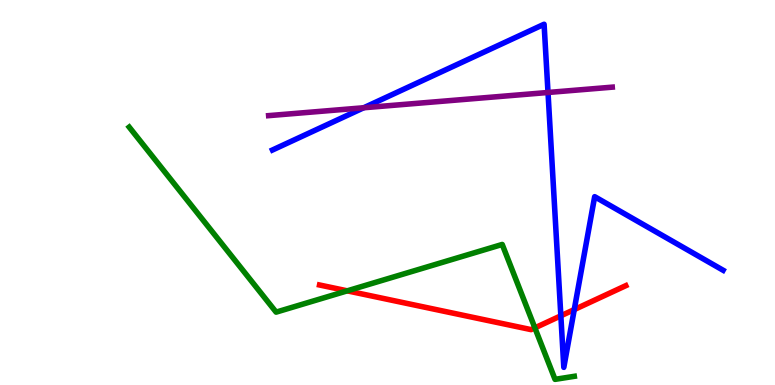[{'lines': ['blue', 'red'], 'intersections': [{'x': 7.24, 'y': 1.8}, {'x': 7.41, 'y': 1.96}]}, {'lines': ['green', 'red'], 'intersections': [{'x': 4.48, 'y': 2.45}, {'x': 6.9, 'y': 1.48}]}, {'lines': ['purple', 'red'], 'intersections': []}, {'lines': ['blue', 'green'], 'intersections': []}, {'lines': ['blue', 'purple'], 'intersections': [{'x': 4.69, 'y': 7.2}, {'x': 7.07, 'y': 7.6}]}, {'lines': ['green', 'purple'], 'intersections': []}]